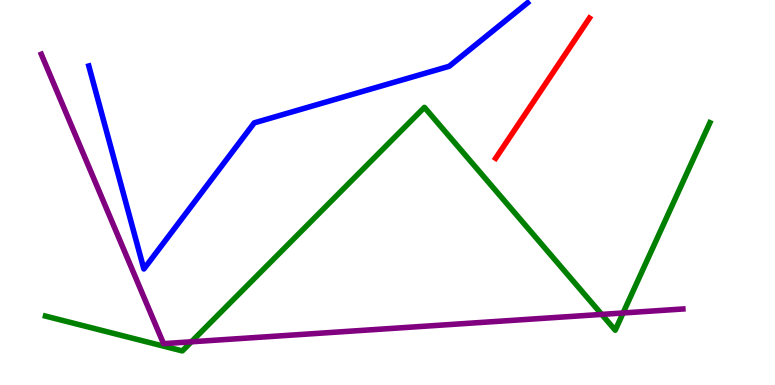[{'lines': ['blue', 'red'], 'intersections': []}, {'lines': ['green', 'red'], 'intersections': []}, {'lines': ['purple', 'red'], 'intersections': []}, {'lines': ['blue', 'green'], 'intersections': []}, {'lines': ['blue', 'purple'], 'intersections': []}, {'lines': ['green', 'purple'], 'intersections': [{'x': 2.47, 'y': 1.12}, {'x': 7.76, 'y': 1.83}, {'x': 8.04, 'y': 1.87}]}]